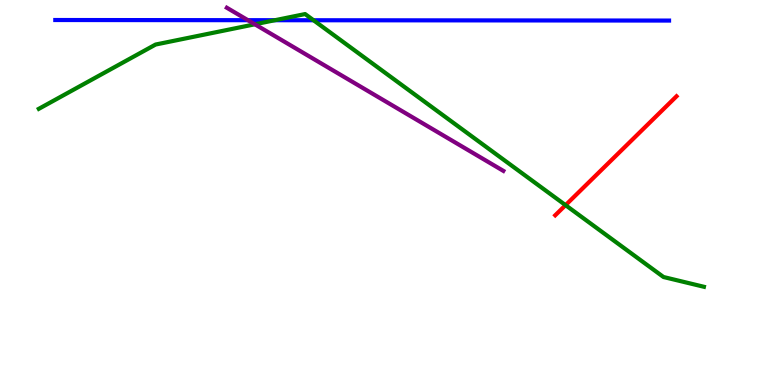[{'lines': ['blue', 'red'], 'intersections': []}, {'lines': ['green', 'red'], 'intersections': [{'x': 7.3, 'y': 4.67}]}, {'lines': ['purple', 'red'], 'intersections': []}, {'lines': ['blue', 'green'], 'intersections': [{'x': 3.55, 'y': 9.47}, {'x': 4.05, 'y': 9.47}]}, {'lines': ['blue', 'purple'], 'intersections': [{'x': 3.2, 'y': 9.48}]}, {'lines': ['green', 'purple'], 'intersections': [{'x': 3.29, 'y': 9.37}]}]